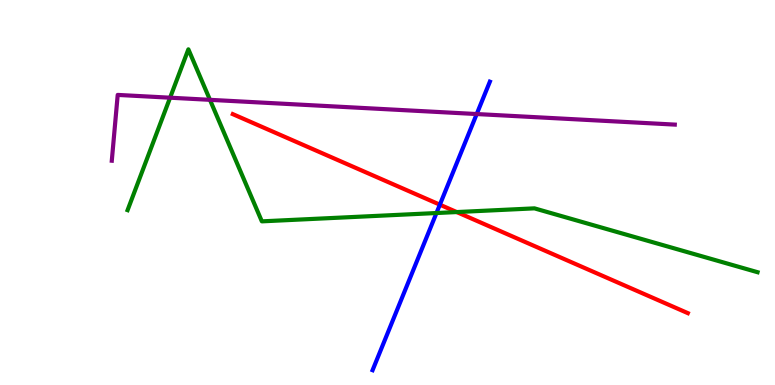[{'lines': ['blue', 'red'], 'intersections': [{'x': 5.68, 'y': 4.68}]}, {'lines': ['green', 'red'], 'intersections': [{'x': 5.89, 'y': 4.49}]}, {'lines': ['purple', 'red'], 'intersections': []}, {'lines': ['blue', 'green'], 'intersections': [{'x': 5.63, 'y': 4.47}]}, {'lines': ['blue', 'purple'], 'intersections': [{'x': 6.15, 'y': 7.04}]}, {'lines': ['green', 'purple'], 'intersections': [{'x': 2.19, 'y': 7.46}, {'x': 2.71, 'y': 7.41}]}]